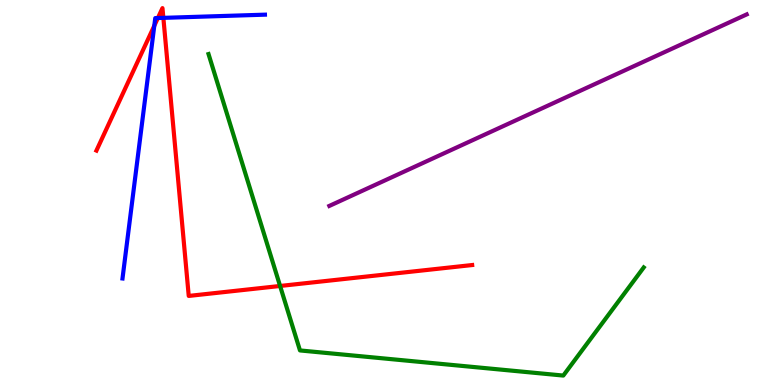[{'lines': ['blue', 'red'], 'intersections': [{'x': 1.99, 'y': 9.33}, {'x': 2.04, 'y': 9.53}, {'x': 2.11, 'y': 9.54}]}, {'lines': ['green', 'red'], 'intersections': [{'x': 3.61, 'y': 2.57}]}, {'lines': ['purple', 'red'], 'intersections': []}, {'lines': ['blue', 'green'], 'intersections': []}, {'lines': ['blue', 'purple'], 'intersections': []}, {'lines': ['green', 'purple'], 'intersections': []}]